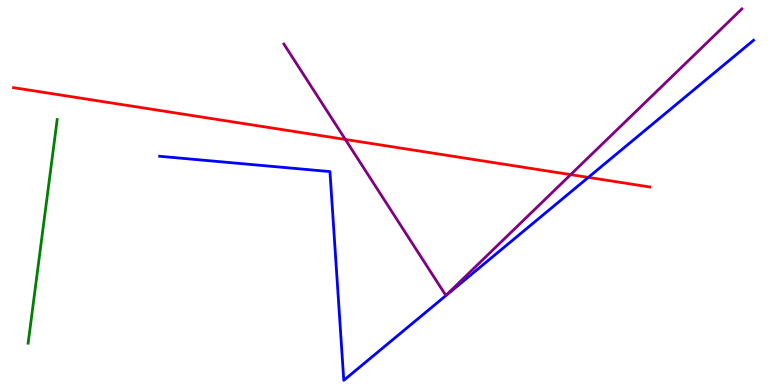[{'lines': ['blue', 'red'], 'intersections': [{'x': 7.59, 'y': 5.39}]}, {'lines': ['green', 'red'], 'intersections': []}, {'lines': ['purple', 'red'], 'intersections': [{'x': 4.46, 'y': 6.38}, {'x': 7.36, 'y': 5.46}]}, {'lines': ['blue', 'green'], 'intersections': []}, {'lines': ['blue', 'purple'], 'intersections': []}, {'lines': ['green', 'purple'], 'intersections': []}]